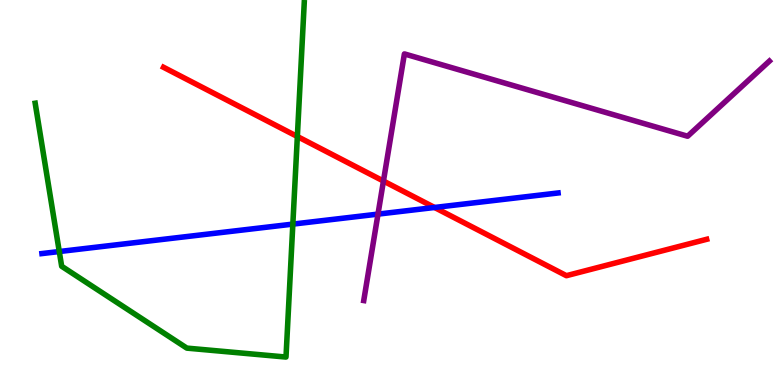[{'lines': ['blue', 'red'], 'intersections': [{'x': 5.61, 'y': 4.61}]}, {'lines': ['green', 'red'], 'intersections': [{'x': 3.84, 'y': 6.45}]}, {'lines': ['purple', 'red'], 'intersections': [{'x': 4.95, 'y': 5.3}]}, {'lines': ['blue', 'green'], 'intersections': [{'x': 0.765, 'y': 3.47}, {'x': 3.78, 'y': 4.18}]}, {'lines': ['blue', 'purple'], 'intersections': [{'x': 4.88, 'y': 4.44}]}, {'lines': ['green', 'purple'], 'intersections': []}]